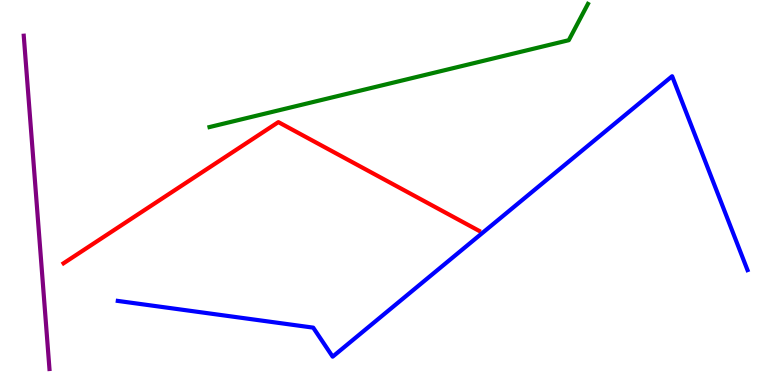[{'lines': ['blue', 'red'], 'intersections': []}, {'lines': ['green', 'red'], 'intersections': []}, {'lines': ['purple', 'red'], 'intersections': []}, {'lines': ['blue', 'green'], 'intersections': []}, {'lines': ['blue', 'purple'], 'intersections': []}, {'lines': ['green', 'purple'], 'intersections': []}]